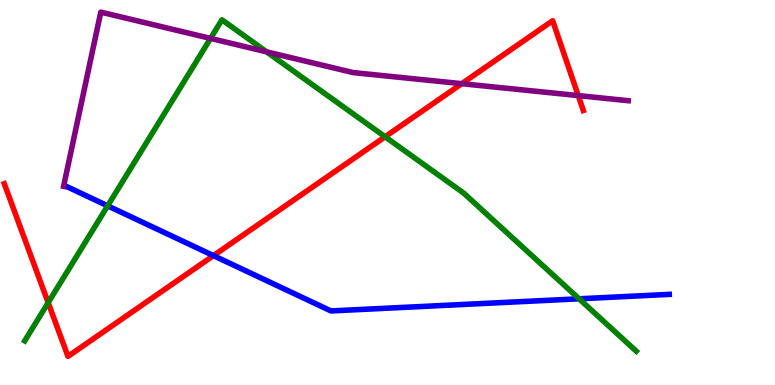[{'lines': ['blue', 'red'], 'intersections': [{'x': 2.75, 'y': 3.36}]}, {'lines': ['green', 'red'], 'intersections': [{'x': 0.621, 'y': 2.14}, {'x': 4.97, 'y': 6.45}]}, {'lines': ['purple', 'red'], 'intersections': [{'x': 5.96, 'y': 7.83}, {'x': 7.46, 'y': 7.52}]}, {'lines': ['blue', 'green'], 'intersections': [{'x': 1.39, 'y': 4.65}, {'x': 7.47, 'y': 2.24}]}, {'lines': ['blue', 'purple'], 'intersections': []}, {'lines': ['green', 'purple'], 'intersections': [{'x': 2.72, 'y': 9.0}, {'x': 3.44, 'y': 8.65}]}]